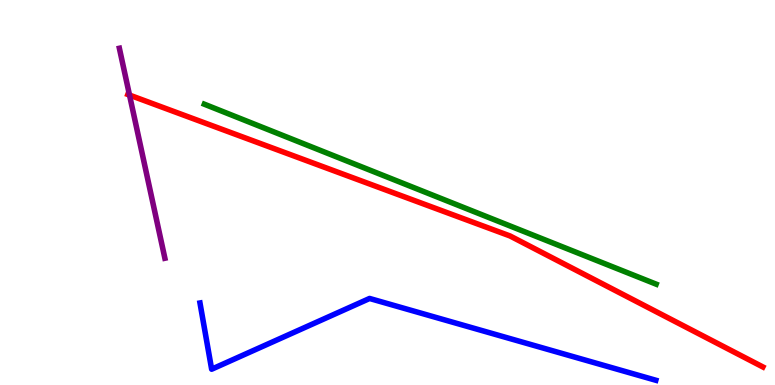[{'lines': ['blue', 'red'], 'intersections': []}, {'lines': ['green', 'red'], 'intersections': []}, {'lines': ['purple', 'red'], 'intersections': [{'x': 1.67, 'y': 7.53}]}, {'lines': ['blue', 'green'], 'intersections': []}, {'lines': ['blue', 'purple'], 'intersections': []}, {'lines': ['green', 'purple'], 'intersections': []}]